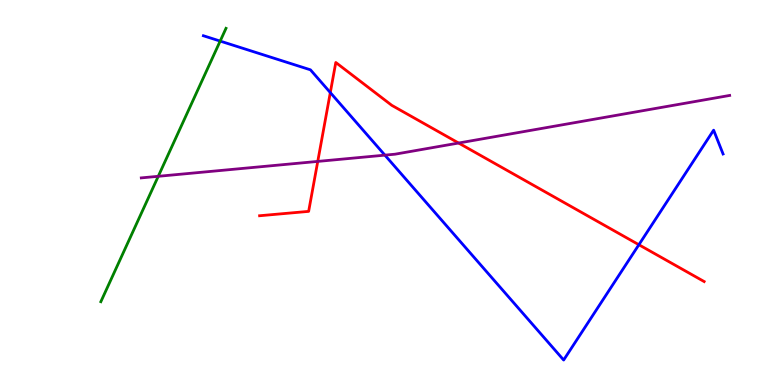[{'lines': ['blue', 'red'], 'intersections': [{'x': 4.26, 'y': 7.6}, {'x': 8.24, 'y': 3.64}]}, {'lines': ['green', 'red'], 'intersections': []}, {'lines': ['purple', 'red'], 'intersections': [{'x': 4.1, 'y': 5.81}, {'x': 5.92, 'y': 6.28}]}, {'lines': ['blue', 'green'], 'intersections': [{'x': 2.84, 'y': 8.93}]}, {'lines': ['blue', 'purple'], 'intersections': [{'x': 4.97, 'y': 5.97}]}, {'lines': ['green', 'purple'], 'intersections': [{'x': 2.04, 'y': 5.42}]}]